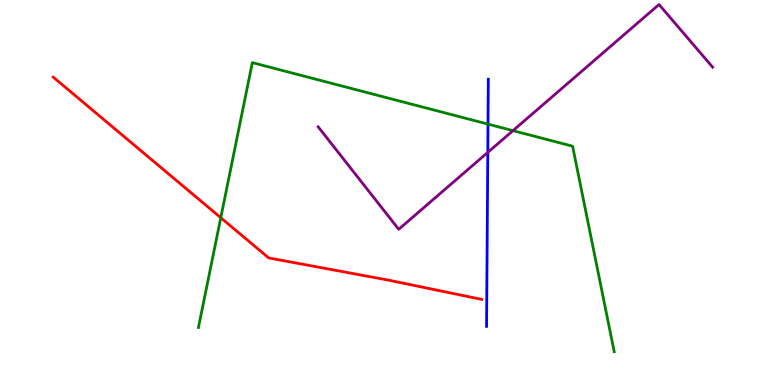[{'lines': ['blue', 'red'], 'intersections': []}, {'lines': ['green', 'red'], 'intersections': [{'x': 2.85, 'y': 4.35}]}, {'lines': ['purple', 'red'], 'intersections': []}, {'lines': ['blue', 'green'], 'intersections': [{'x': 6.3, 'y': 6.78}]}, {'lines': ['blue', 'purple'], 'intersections': [{'x': 6.29, 'y': 6.04}]}, {'lines': ['green', 'purple'], 'intersections': [{'x': 6.62, 'y': 6.61}]}]